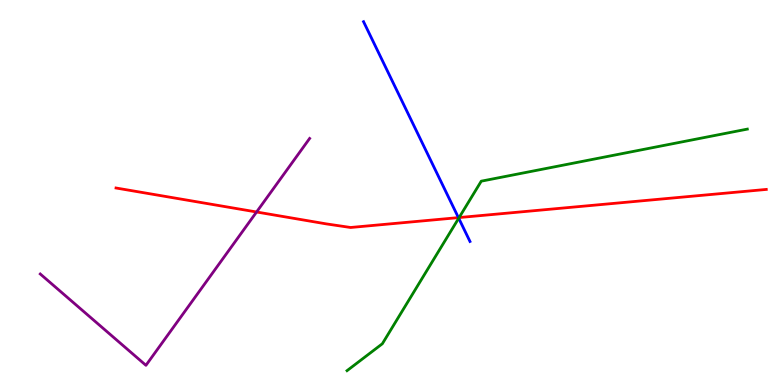[{'lines': ['blue', 'red'], 'intersections': [{'x': 5.92, 'y': 4.35}]}, {'lines': ['green', 'red'], 'intersections': [{'x': 5.92, 'y': 4.35}]}, {'lines': ['purple', 'red'], 'intersections': [{'x': 3.31, 'y': 4.49}]}, {'lines': ['blue', 'green'], 'intersections': [{'x': 5.92, 'y': 4.33}]}, {'lines': ['blue', 'purple'], 'intersections': []}, {'lines': ['green', 'purple'], 'intersections': []}]